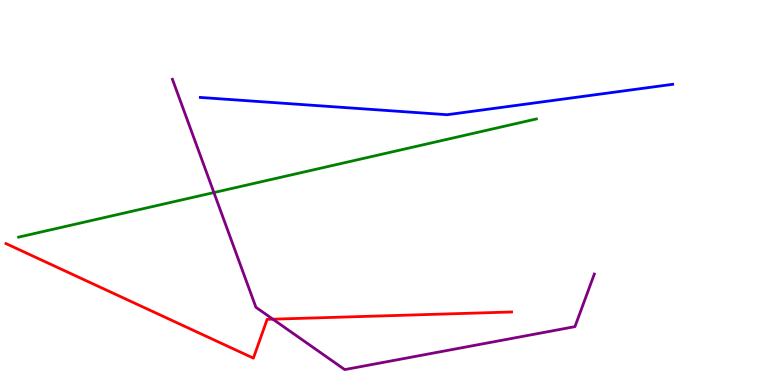[{'lines': ['blue', 'red'], 'intersections': []}, {'lines': ['green', 'red'], 'intersections': []}, {'lines': ['purple', 'red'], 'intersections': [{'x': 3.52, 'y': 1.71}]}, {'lines': ['blue', 'green'], 'intersections': []}, {'lines': ['blue', 'purple'], 'intersections': []}, {'lines': ['green', 'purple'], 'intersections': [{'x': 2.76, 'y': 5.0}]}]